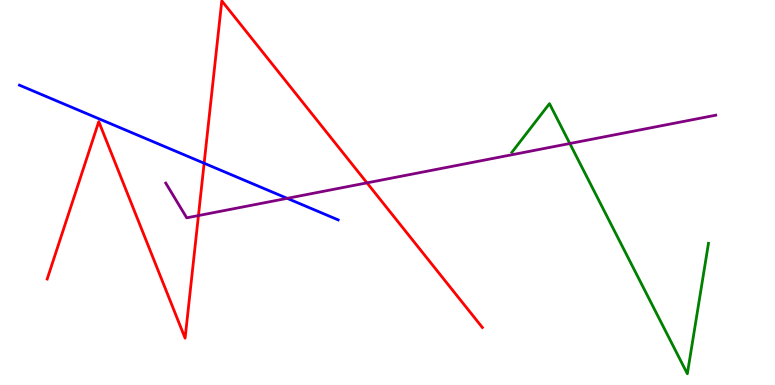[{'lines': ['blue', 'red'], 'intersections': [{'x': 2.63, 'y': 5.76}]}, {'lines': ['green', 'red'], 'intersections': []}, {'lines': ['purple', 'red'], 'intersections': [{'x': 2.56, 'y': 4.4}, {'x': 4.74, 'y': 5.25}]}, {'lines': ['blue', 'green'], 'intersections': []}, {'lines': ['blue', 'purple'], 'intersections': [{'x': 3.71, 'y': 4.85}]}, {'lines': ['green', 'purple'], 'intersections': [{'x': 7.35, 'y': 6.27}]}]